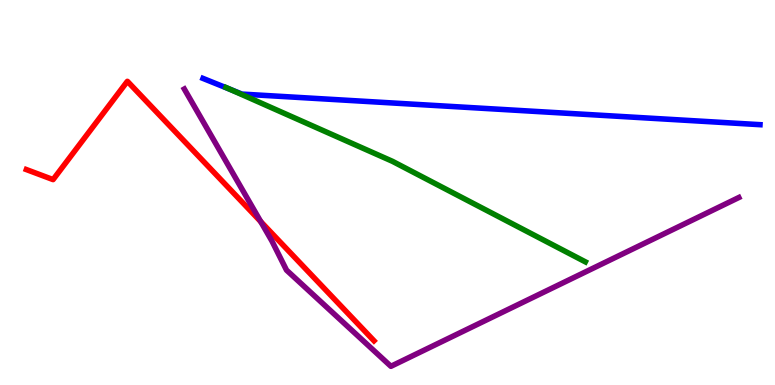[{'lines': ['blue', 'red'], 'intersections': []}, {'lines': ['green', 'red'], 'intersections': []}, {'lines': ['purple', 'red'], 'intersections': [{'x': 3.36, 'y': 4.24}]}, {'lines': ['blue', 'green'], 'intersections': [{'x': 2.96, 'y': 7.68}]}, {'lines': ['blue', 'purple'], 'intersections': []}, {'lines': ['green', 'purple'], 'intersections': []}]